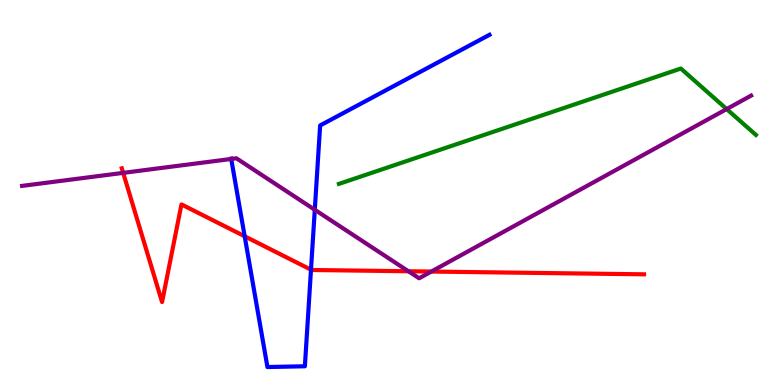[{'lines': ['blue', 'red'], 'intersections': [{'x': 3.16, 'y': 3.86}, {'x': 4.01, 'y': 2.99}]}, {'lines': ['green', 'red'], 'intersections': []}, {'lines': ['purple', 'red'], 'intersections': [{'x': 1.59, 'y': 5.51}, {'x': 5.27, 'y': 2.95}, {'x': 5.57, 'y': 2.95}]}, {'lines': ['blue', 'green'], 'intersections': []}, {'lines': ['blue', 'purple'], 'intersections': [{'x': 2.98, 'y': 5.87}, {'x': 4.06, 'y': 4.55}]}, {'lines': ['green', 'purple'], 'intersections': [{'x': 9.38, 'y': 7.17}]}]